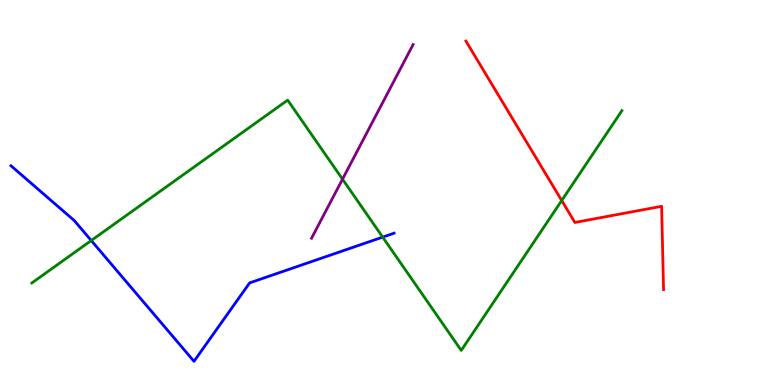[{'lines': ['blue', 'red'], 'intersections': []}, {'lines': ['green', 'red'], 'intersections': [{'x': 7.25, 'y': 4.79}]}, {'lines': ['purple', 'red'], 'intersections': []}, {'lines': ['blue', 'green'], 'intersections': [{'x': 1.18, 'y': 3.75}, {'x': 4.94, 'y': 3.84}]}, {'lines': ['blue', 'purple'], 'intersections': []}, {'lines': ['green', 'purple'], 'intersections': [{'x': 4.42, 'y': 5.35}]}]